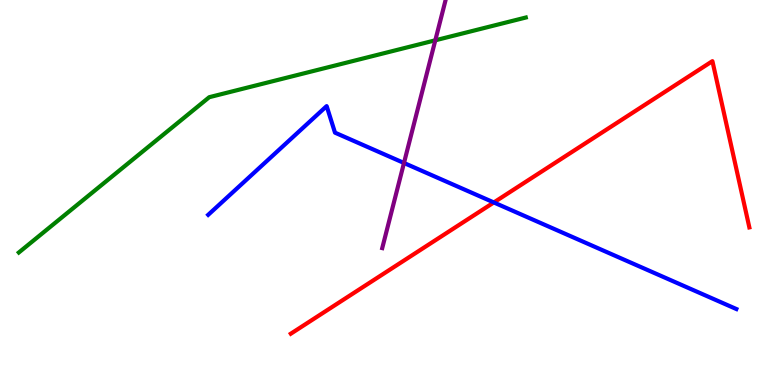[{'lines': ['blue', 'red'], 'intersections': [{'x': 6.37, 'y': 4.74}]}, {'lines': ['green', 'red'], 'intersections': []}, {'lines': ['purple', 'red'], 'intersections': []}, {'lines': ['blue', 'green'], 'intersections': []}, {'lines': ['blue', 'purple'], 'intersections': [{'x': 5.21, 'y': 5.77}]}, {'lines': ['green', 'purple'], 'intersections': [{'x': 5.62, 'y': 8.95}]}]